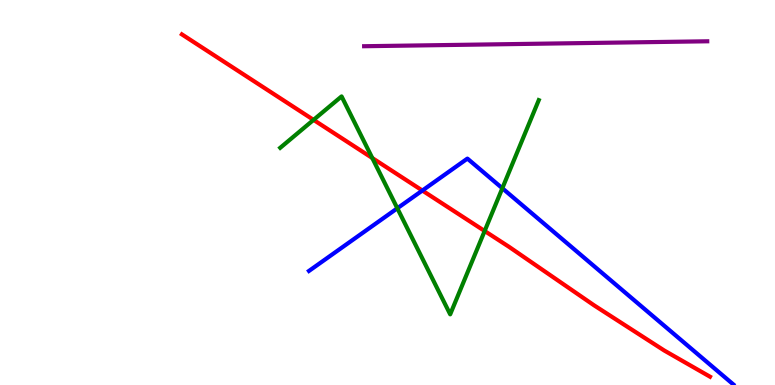[{'lines': ['blue', 'red'], 'intersections': [{'x': 5.45, 'y': 5.05}]}, {'lines': ['green', 'red'], 'intersections': [{'x': 4.05, 'y': 6.89}, {'x': 4.8, 'y': 5.9}, {'x': 6.25, 'y': 4.0}]}, {'lines': ['purple', 'red'], 'intersections': []}, {'lines': ['blue', 'green'], 'intersections': [{'x': 5.13, 'y': 4.59}, {'x': 6.48, 'y': 5.11}]}, {'lines': ['blue', 'purple'], 'intersections': []}, {'lines': ['green', 'purple'], 'intersections': []}]